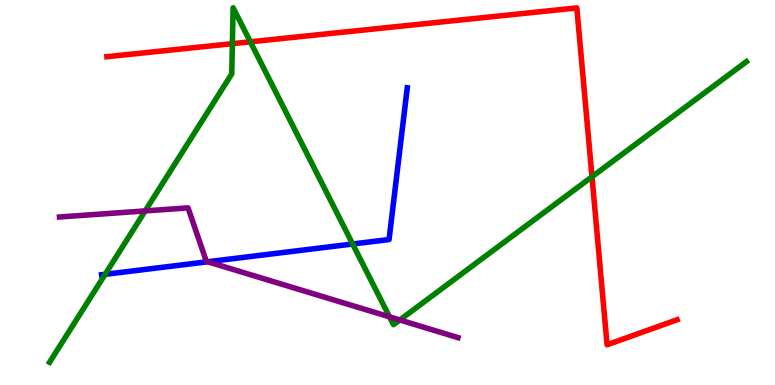[{'lines': ['blue', 'red'], 'intersections': []}, {'lines': ['green', 'red'], 'intersections': [{'x': 3.0, 'y': 8.87}, {'x': 3.23, 'y': 8.91}, {'x': 7.64, 'y': 5.41}]}, {'lines': ['purple', 'red'], 'intersections': []}, {'lines': ['blue', 'green'], 'intersections': [{'x': 1.36, 'y': 2.87}, {'x': 4.55, 'y': 3.66}]}, {'lines': ['blue', 'purple'], 'intersections': [{'x': 2.68, 'y': 3.2}]}, {'lines': ['green', 'purple'], 'intersections': [{'x': 1.87, 'y': 4.52}, {'x': 5.03, 'y': 1.77}, {'x': 5.16, 'y': 1.69}]}]